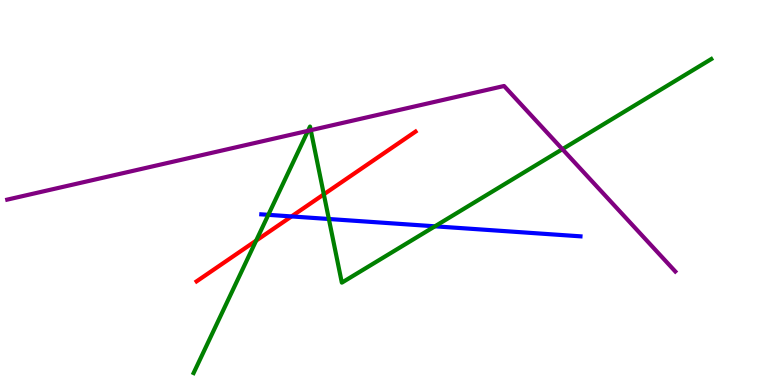[{'lines': ['blue', 'red'], 'intersections': [{'x': 3.76, 'y': 4.38}]}, {'lines': ['green', 'red'], 'intersections': [{'x': 3.3, 'y': 3.75}, {'x': 4.18, 'y': 4.95}]}, {'lines': ['purple', 'red'], 'intersections': []}, {'lines': ['blue', 'green'], 'intersections': [{'x': 3.46, 'y': 4.42}, {'x': 4.24, 'y': 4.31}, {'x': 5.61, 'y': 4.12}]}, {'lines': ['blue', 'purple'], 'intersections': []}, {'lines': ['green', 'purple'], 'intersections': [{'x': 3.97, 'y': 6.6}, {'x': 4.01, 'y': 6.62}, {'x': 7.26, 'y': 6.13}]}]